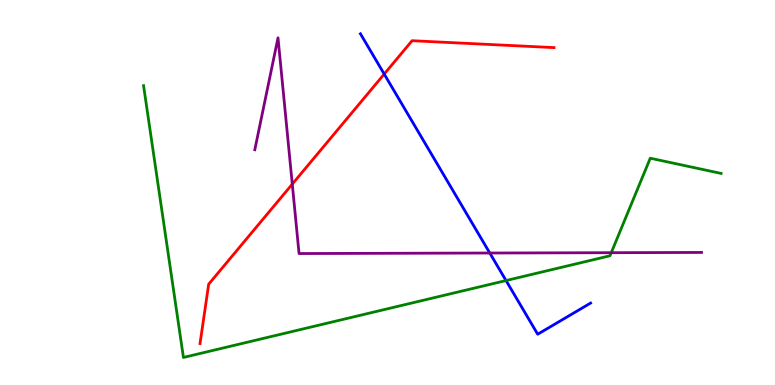[{'lines': ['blue', 'red'], 'intersections': [{'x': 4.96, 'y': 8.08}]}, {'lines': ['green', 'red'], 'intersections': []}, {'lines': ['purple', 'red'], 'intersections': [{'x': 3.77, 'y': 5.22}]}, {'lines': ['blue', 'green'], 'intersections': [{'x': 6.53, 'y': 2.71}]}, {'lines': ['blue', 'purple'], 'intersections': [{'x': 6.32, 'y': 3.43}]}, {'lines': ['green', 'purple'], 'intersections': [{'x': 7.89, 'y': 3.44}]}]